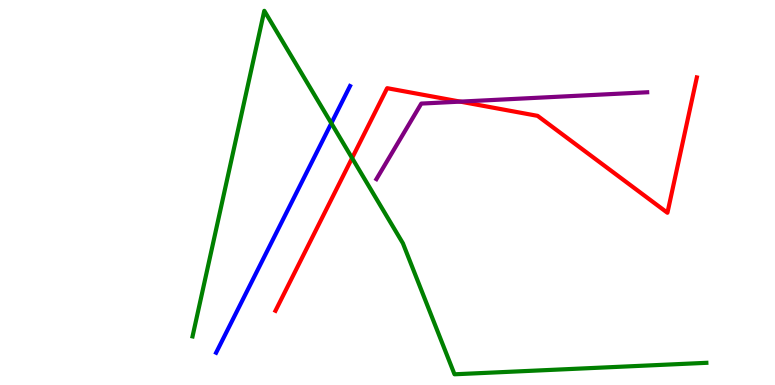[{'lines': ['blue', 'red'], 'intersections': []}, {'lines': ['green', 'red'], 'intersections': [{'x': 4.54, 'y': 5.89}]}, {'lines': ['purple', 'red'], 'intersections': [{'x': 5.94, 'y': 7.36}]}, {'lines': ['blue', 'green'], 'intersections': [{'x': 4.28, 'y': 6.8}]}, {'lines': ['blue', 'purple'], 'intersections': []}, {'lines': ['green', 'purple'], 'intersections': []}]